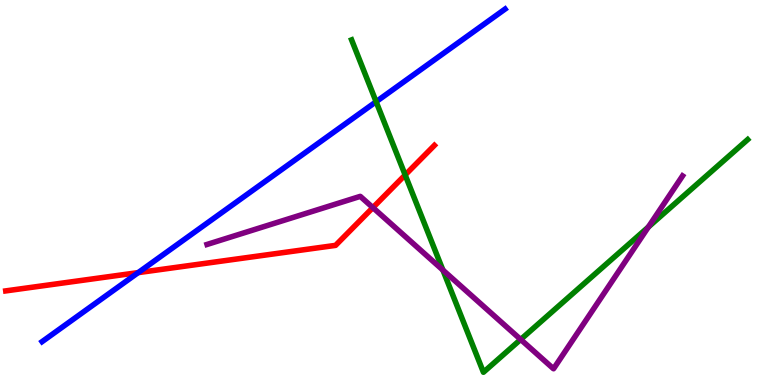[{'lines': ['blue', 'red'], 'intersections': [{'x': 1.78, 'y': 2.92}]}, {'lines': ['green', 'red'], 'intersections': [{'x': 5.23, 'y': 5.46}]}, {'lines': ['purple', 'red'], 'intersections': [{'x': 4.81, 'y': 4.61}]}, {'lines': ['blue', 'green'], 'intersections': [{'x': 4.85, 'y': 7.36}]}, {'lines': ['blue', 'purple'], 'intersections': []}, {'lines': ['green', 'purple'], 'intersections': [{'x': 5.71, 'y': 2.99}, {'x': 6.72, 'y': 1.18}, {'x': 8.37, 'y': 4.1}]}]